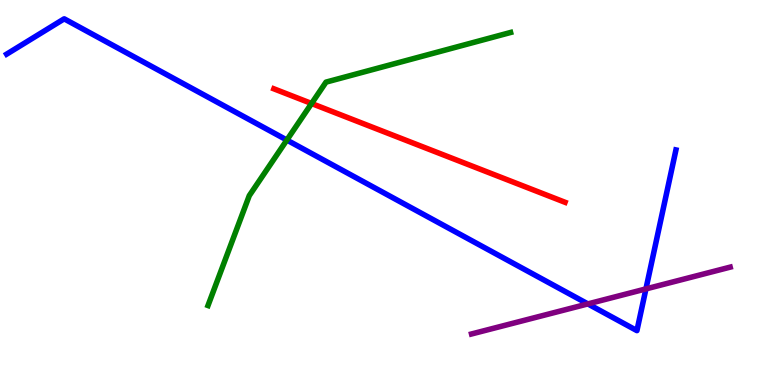[{'lines': ['blue', 'red'], 'intersections': []}, {'lines': ['green', 'red'], 'intersections': [{'x': 4.02, 'y': 7.31}]}, {'lines': ['purple', 'red'], 'intersections': []}, {'lines': ['blue', 'green'], 'intersections': [{'x': 3.7, 'y': 6.36}]}, {'lines': ['blue', 'purple'], 'intersections': [{'x': 7.59, 'y': 2.11}, {'x': 8.33, 'y': 2.5}]}, {'lines': ['green', 'purple'], 'intersections': []}]